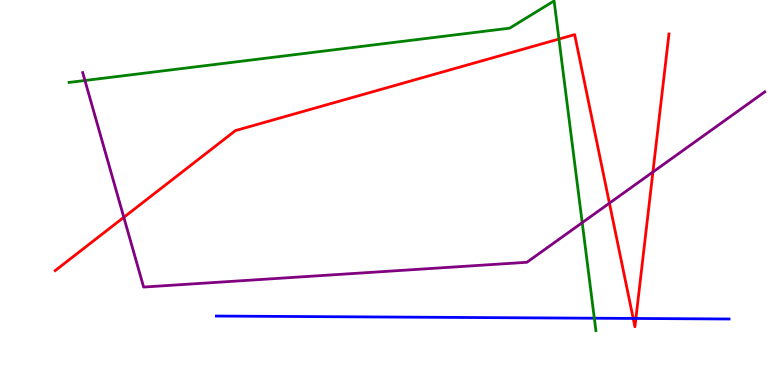[{'lines': ['blue', 'red'], 'intersections': [{'x': 8.17, 'y': 1.73}, {'x': 8.21, 'y': 1.73}]}, {'lines': ['green', 'red'], 'intersections': [{'x': 7.21, 'y': 8.99}]}, {'lines': ['purple', 'red'], 'intersections': [{'x': 1.6, 'y': 4.36}, {'x': 7.86, 'y': 4.72}, {'x': 8.42, 'y': 5.53}]}, {'lines': ['blue', 'green'], 'intersections': [{'x': 7.67, 'y': 1.73}]}, {'lines': ['blue', 'purple'], 'intersections': []}, {'lines': ['green', 'purple'], 'intersections': [{'x': 1.1, 'y': 7.91}, {'x': 7.51, 'y': 4.22}]}]